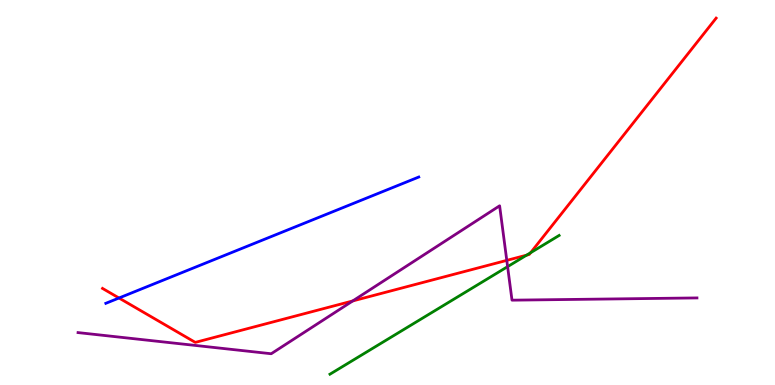[{'lines': ['blue', 'red'], 'intersections': [{'x': 1.54, 'y': 2.26}]}, {'lines': ['green', 'red'], 'intersections': [{'x': 6.79, 'y': 3.37}, {'x': 6.85, 'y': 3.44}]}, {'lines': ['purple', 'red'], 'intersections': [{'x': 4.55, 'y': 2.18}, {'x': 6.54, 'y': 3.24}]}, {'lines': ['blue', 'green'], 'intersections': []}, {'lines': ['blue', 'purple'], 'intersections': []}, {'lines': ['green', 'purple'], 'intersections': [{'x': 6.55, 'y': 3.07}]}]